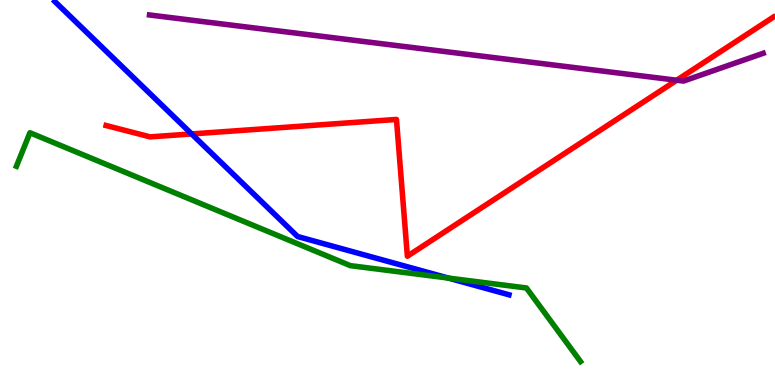[{'lines': ['blue', 'red'], 'intersections': [{'x': 2.47, 'y': 6.52}]}, {'lines': ['green', 'red'], 'intersections': []}, {'lines': ['purple', 'red'], 'intersections': [{'x': 8.73, 'y': 7.92}]}, {'lines': ['blue', 'green'], 'intersections': [{'x': 5.79, 'y': 2.78}]}, {'lines': ['blue', 'purple'], 'intersections': []}, {'lines': ['green', 'purple'], 'intersections': []}]